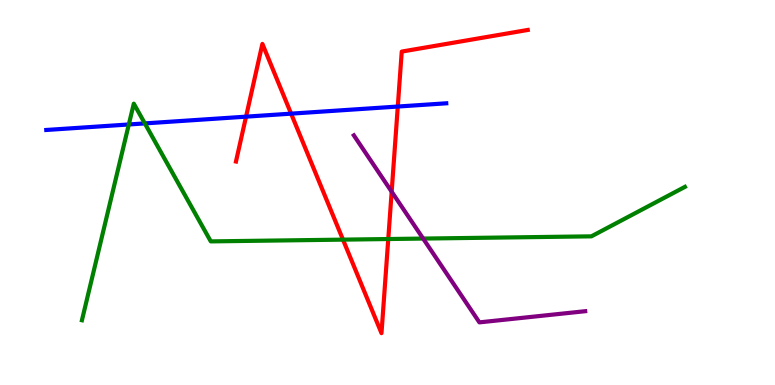[{'lines': ['blue', 'red'], 'intersections': [{'x': 3.17, 'y': 6.97}, {'x': 3.76, 'y': 7.05}, {'x': 5.13, 'y': 7.23}]}, {'lines': ['green', 'red'], 'intersections': [{'x': 4.43, 'y': 3.78}, {'x': 5.01, 'y': 3.79}]}, {'lines': ['purple', 'red'], 'intersections': [{'x': 5.05, 'y': 5.02}]}, {'lines': ['blue', 'green'], 'intersections': [{'x': 1.66, 'y': 6.77}, {'x': 1.87, 'y': 6.79}]}, {'lines': ['blue', 'purple'], 'intersections': []}, {'lines': ['green', 'purple'], 'intersections': [{'x': 5.46, 'y': 3.8}]}]